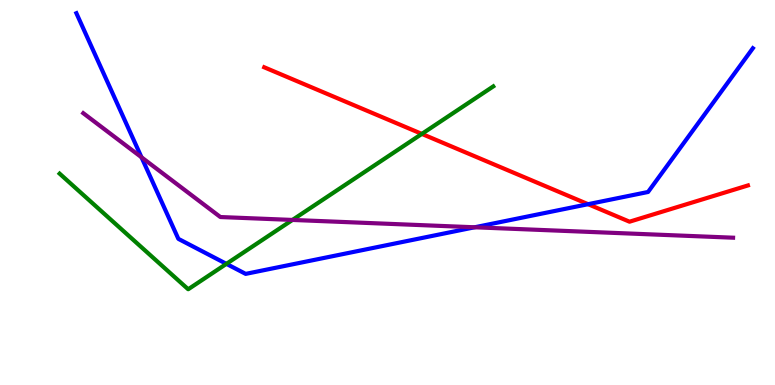[{'lines': ['blue', 'red'], 'intersections': [{'x': 7.59, 'y': 4.7}]}, {'lines': ['green', 'red'], 'intersections': [{'x': 5.44, 'y': 6.52}]}, {'lines': ['purple', 'red'], 'intersections': []}, {'lines': ['blue', 'green'], 'intersections': [{'x': 2.92, 'y': 3.15}]}, {'lines': ['blue', 'purple'], 'intersections': [{'x': 1.83, 'y': 5.91}, {'x': 6.12, 'y': 4.1}]}, {'lines': ['green', 'purple'], 'intersections': [{'x': 3.77, 'y': 4.29}]}]